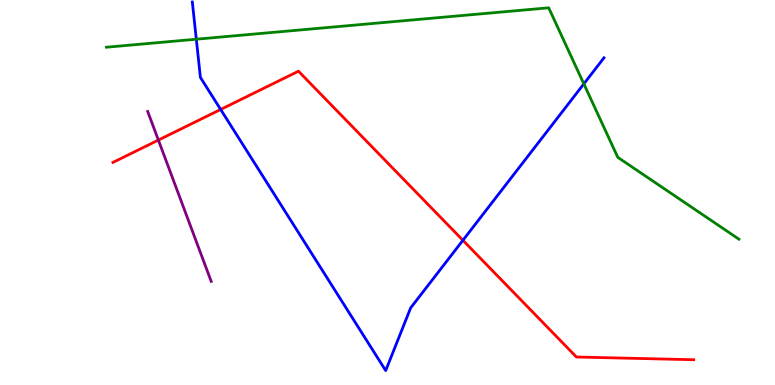[{'lines': ['blue', 'red'], 'intersections': [{'x': 2.85, 'y': 7.16}, {'x': 5.97, 'y': 3.76}]}, {'lines': ['green', 'red'], 'intersections': []}, {'lines': ['purple', 'red'], 'intersections': [{'x': 2.04, 'y': 6.36}]}, {'lines': ['blue', 'green'], 'intersections': [{'x': 2.53, 'y': 8.98}, {'x': 7.53, 'y': 7.82}]}, {'lines': ['blue', 'purple'], 'intersections': []}, {'lines': ['green', 'purple'], 'intersections': []}]